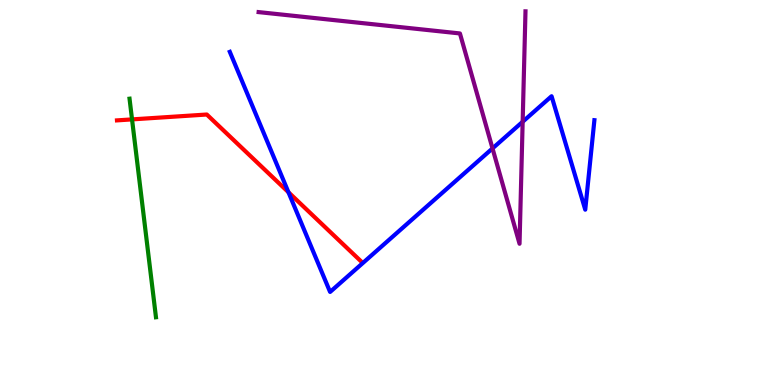[{'lines': ['blue', 'red'], 'intersections': [{'x': 3.72, 'y': 5.01}]}, {'lines': ['green', 'red'], 'intersections': [{'x': 1.7, 'y': 6.9}]}, {'lines': ['purple', 'red'], 'intersections': []}, {'lines': ['blue', 'green'], 'intersections': []}, {'lines': ['blue', 'purple'], 'intersections': [{'x': 6.35, 'y': 6.15}, {'x': 6.74, 'y': 6.84}]}, {'lines': ['green', 'purple'], 'intersections': []}]